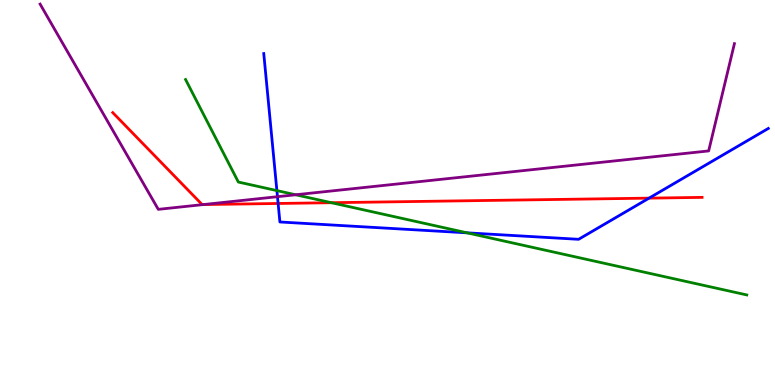[{'lines': ['blue', 'red'], 'intersections': [{'x': 3.59, 'y': 4.71}, {'x': 8.37, 'y': 4.85}]}, {'lines': ['green', 'red'], 'intersections': [{'x': 4.28, 'y': 4.73}]}, {'lines': ['purple', 'red'], 'intersections': [{'x': 2.63, 'y': 4.69}]}, {'lines': ['blue', 'green'], 'intersections': [{'x': 3.57, 'y': 5.05}, {'x': 6.03, 'y': 3.95}]}, {'lines': ['blue', 'purple'], 'intersections': [{'x': 3.58, 'y': 4.89}]}, {'lines': ['green', 'purple'], 'intersections': [{'x': 3.81, 'y': 4.94}]}]